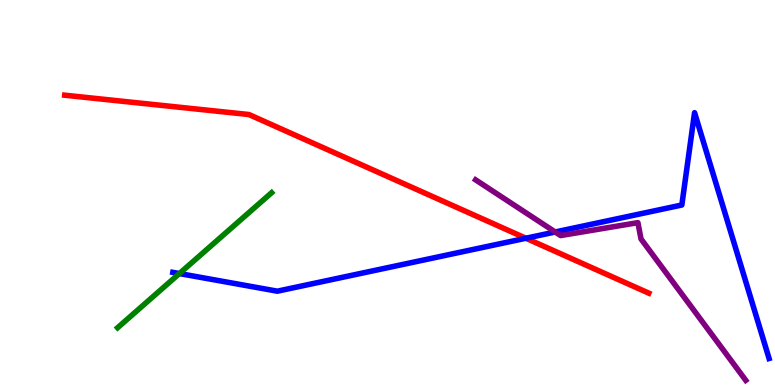[{'lines': ['blue', 'red'], 'intersections': [{'x': 6.79, 'y': 3.81}]}, {'lines': ['green', 'red'], 'intersections': []}, {'lines': ['purple', 'red'], 'intersections': []}, {'lines': ['blue', 'green'], 'intersections': [{'x': 2.31, 'y': 2.89}]}, {'lines': ['blue', 'purple'], 'intersections': [{'x': 7.16, 'y': 3.97}]}, {'lines': ['green', 'purple'], 'intersections': []}]